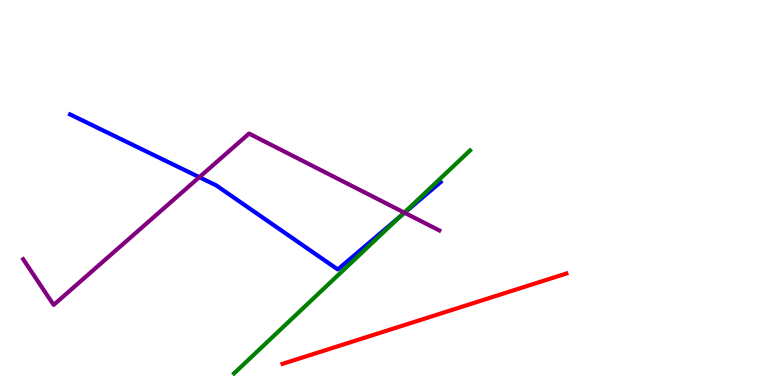[{'lines': ['blue', 'red'], 'intersections': []}, {'lines': ['green', 'red'], 'intersections': []}, {'lines': ['purple', 'red'], 'intersections': []}, {'lines': ['blue', 'green'], 'intersections': [{'x': 5.16, 'y': 4.38}]}, {'lines': ['blue', 'purple'], 'intersections': [{'x': 2.57, 'y': 5.4}, {'x': 5.22, 'y': 4.47}]}, {'lines': ['green', 'purple'], 'intersections': [{'x': 5.22, 'y': 4.48}]}]